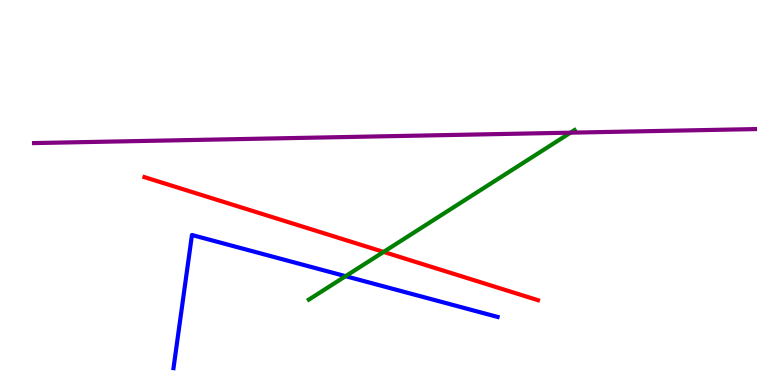[{'lines': ['blue', 'red'], 'intersections': []}, {'lines': ['green', 'red'], 'intersections': [{'x': 4.95, 'y': 3.46}]}, {'lines': ['purple', 'red'], 'intersections': []}, {'lines': ['blue', 'green'], 'intersections': [{'x': 4.46, 'y': 2.83}]}, {'lines': ['blue', 'purple'], 'intersections': []}, {'lines': ['green', 'purple'], 'intersections': [{'x': 7.36, 'y': 6.55}]}]